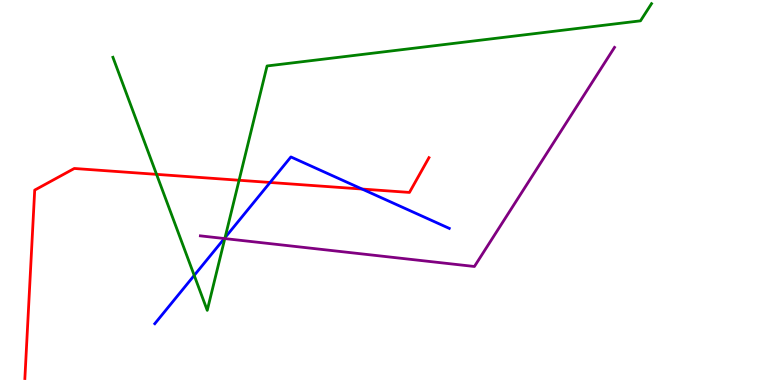[{'lines': ['blue', 'red'], 'intersections': [{'x': 3.48, 'y': 5.26}, {'x': 4.67, 'y': 5.09}]}, {'lines': ['green', 'red'], 'intersections': [{'x': 2.02, 'y': 5.47}, {'x': 3.08, 'y': 5.32}]}, {'lines': ['purple', 'red'], 'intersections': []}, {'lines': ['blue', 'green'], 'intersections': [{'x': 2.51, 'y': 2.85}, {'x': 2.9, 'y': 3.83}]}, {'lines': ['blue', 'purple'], 'intersections': [{'x': 2.89, 'y': 3.8}]}, {'lines': ['green', 'purple'], 'intersections': [{'x': 2.9, 'y': 3.8}]}]